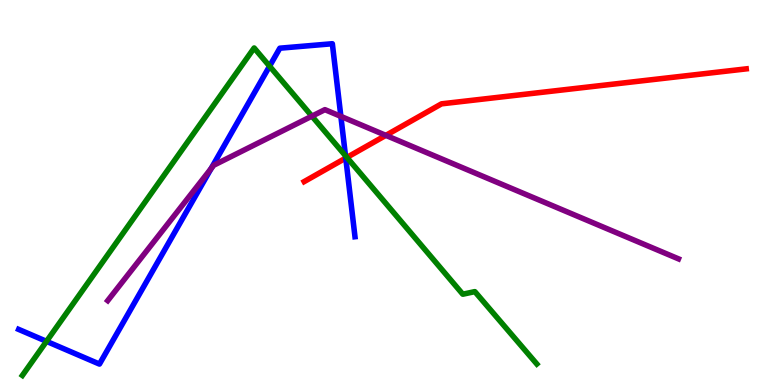[{'lines': ['blue', 'red'], 'intersections': [{'x': 4.46, 'y': 5.89}]}, {'lines': ['green', 'red'], 'intersections': [{'x': 4.48, 'y': 5.91}]}, {'lines': ['purple', 'red'], 'intersections': [{'x': 4.98, 'y': 6.48}]}, {'lines': ['blue', 'green'], 'intersections': [{'x': 0.6, 'y': 1.13}, {'x': 3.48, 'y': 8.28}, {'x': 4.46, 'y': 5.95}]}, {'lines': ['blue', 'purple'], 'intersections': [{'x': 2.72, 'y': 5.62}, {'x': 4.4, 'y': 6.98}]}, {'lines': ['green', 'purple'], 'intersections': [{'x': 4.02, 'y': 6.98}]}]